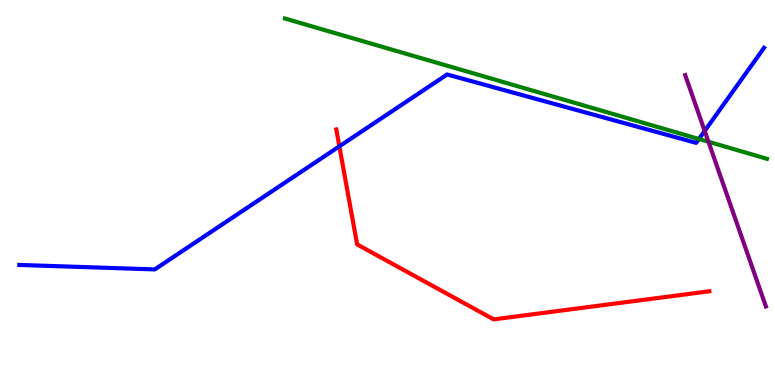[{'lines': ['blue', 'red'], 'intersections': [{'x': 4.38, 'y': 6.2}]}, {'lines': ['green', 'red'], 'intersections': []}, {'lines': ['purple', 'red'], 'intersections': []}, {'lines': ['blue', 'green'], 'intersections': [{'x': 9.02, 'y': 6.39}]}, {'lines': ['blue', 'purple'], 'intersections': [{'x': 9.09, 'y': 6.6}]}, {'lines': ['green', 'purple'], 'intersections': [{'x': 9.14, 'y': 6.32}]}]